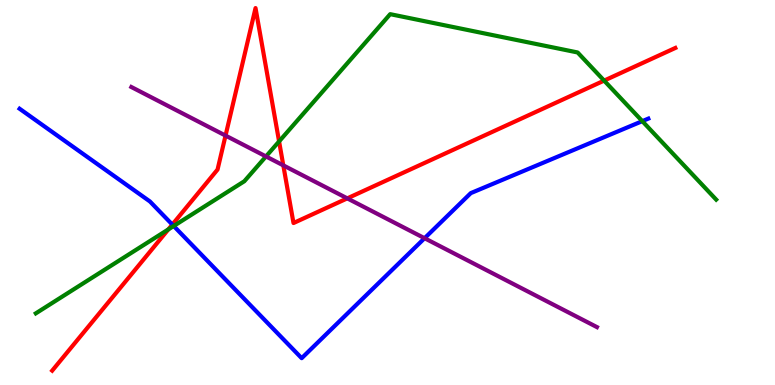[{'lines': ['blue', 'red'], 'intersections': [{'x': 2.22, 'y': 4.17}]}, {'lines': ['green', 'red'], 'intersections': [{'x': 2.17, 'y': 4.04}, {'x': 3.6, 'y': 6.33}, {'x': 7.8, 'y': 7.91}]}, {'lines': ['purple', 'red'], 'intersections': [{'x': 2.91, 'y': 6.48}, {'x': 3.66, 'y': 5.7}, {'x': 4.48, 'y': 4.85}]}, {'lines': ['blue', 'green'], 'intersections': [{'x': 2.24, 'y': 4.13}, {'x': 8.29, 'y': 6.85}]}, {'lines': ['blue', 'purple'], 'intersections': [{'x': 5.48, 'y': 3.81}]}, {'lines': ['green', 'purple'], 'intersections': [{'x': 3.43, 'y': 5.94}]}]